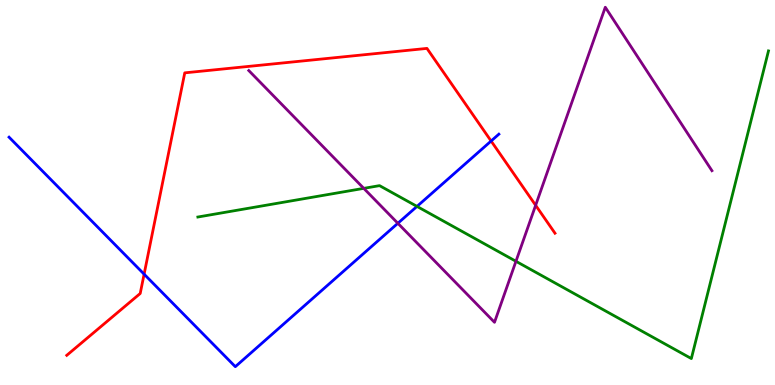[{'lines': ['blue', 'red'], 'intersections': [{'x': 1.86, 'y': 2.88}, {'x': 6.34, 'y': 6.34}]}, {'lines': ['green', 'red'], 'intersections': []}, {'lines': ['purple', 'red'], 'intersections': [{'x': 6.91, 'y': 4.67}]}, {'lines': ['blue', 'green'], 'intersections': [{'x': 5.38, 'y': 4.64}]}, {'lines': ['blue', 'purple'], 'intersections': [{'x': 5.13, 'y': 4.2}]}, {'lines': ['green', 'purple'], 'intersections': [{'x': 4.69, 'y': 5.11}, {'x': 6.66, 'y': 3.21}]}]